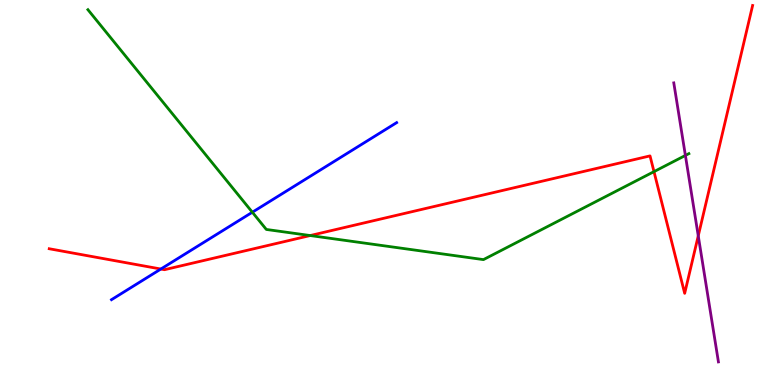[{'lines': ['blue', 'red'], 'intersections': [{'x': 2.08, 'y': 3.01}]}, {'lines': ['green', 'red'], 'intersections': [{'x': 4.0, 'y': 3.88}, {'x': 8.44, 'y': 5.54}]}, {'lines': ['purple', 'red'], 'intersections': [{'x': 9.01, 'y': 3.87}]}, {'lines': ['blue', 'green'], 'intersections': [{'x': 3.26, 'y': 4.49}]}, {'lines': ['blue', 'purple'], 'intersections': []}, {'lines': ['green', 'purple'], 'intersections': [{'x': 8.84, 'y': 5.96}]}]